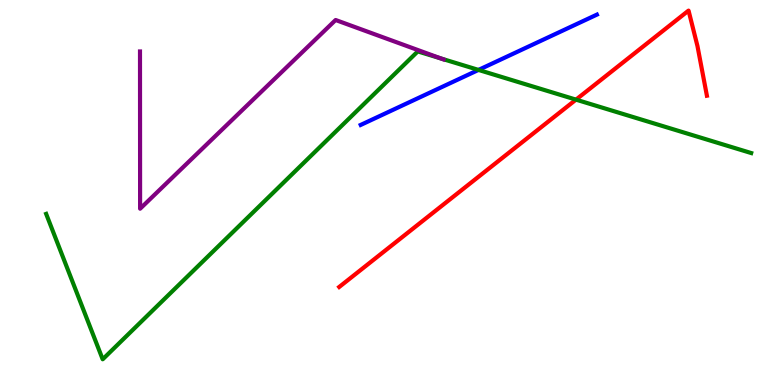[{'lines': ['blue', 'red'], 'intersections': []}, {'lines': ['green', 'red'], 'intersections': [{'x': 7.43, 'y': 7.41}]}, {'lines': ['purple', 'red'], 'intersections': []}, {'lines': ['blue', 'green'], 'intersections': [{'x': 6.17, 'y': 8.18}]}, {'lines': ['blue', 'purple'], 'intersections': []}, {'lines': ['green', 'purple'], 'intersections': [{'x': 5.69, 'y': 8.48}]}]